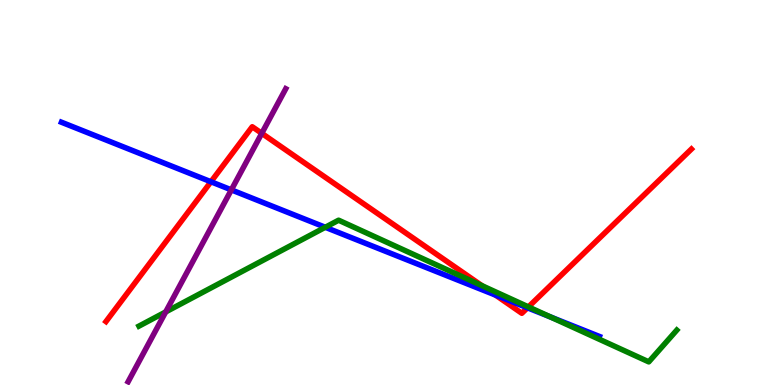[{'lines': ['blue', 'red'], 'intersections': [{'x': 2.72, 'y': 5.28}, {'x': 6.39, 'y': 2.34}, {'x': 6.81, 'y': 2.01}]}, {'lines': ['green', 'red'], 'intersections': [{'x': 6.22, 'y': 2.58}, {'x': 6.82, 'y': 2.03}]}, {'lines': ['purple', 'red'], 'intersections': [{'x': 3.38, 'y': 6.54}]}, {'lines': ['blue', 'green'], 'intersections': [{'x': 4.2, 'y': 4.1}, {'x': 7.1, 'y': 1.77}]}, {'lines': ['blue', 'purple'], 'intersections': [{'x': 2.99, 'y': 5.07}]}, {'lines': ['green', 'purple'], 'intersections': [{'x': 2.14, 'y': 1.9}]}]